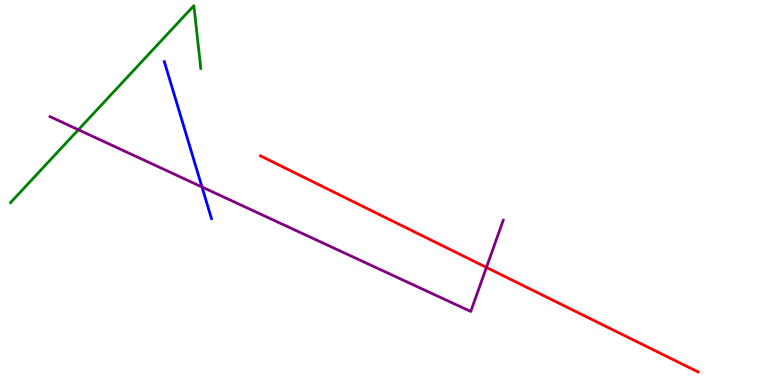[{'lines': ['blue', 'red'], 'intersections': []}, {'lines': ['green', 'red'], 'intersections': []}, {'lines': ['purple', 'red'], 'intersections': [{'x': 6.28, 'y': 3.05}]}, {'lines': ['blue', 'green'], 'intersections': []}, {'lines': ['blue', 'purple'], 'intersections': [{'x': 2.61, 'y': 5.14}]}, {'lines': ['green', 'purple'], 'intersections': [{'x': 1.01, 'y': 6.63}]}]